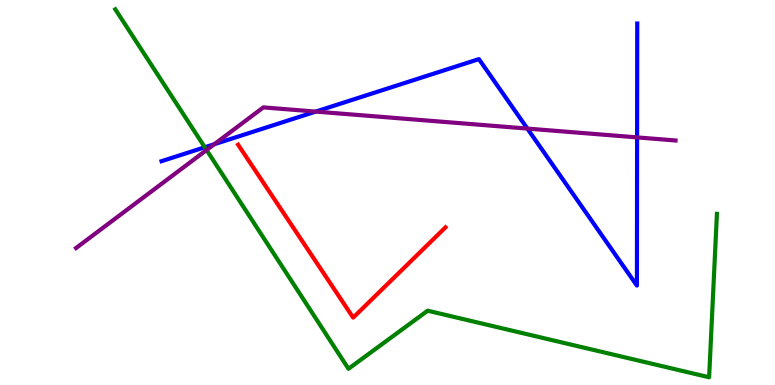[{'lines': ['blue', 'red'], 'intersections': []}, {'lines': ['green', 'red'], 'intersections': []}, {'lines': ['purple', 'red'], 'intersections': []}, {'lines': ['blue', 'green'], 'intersections': [{'x': 2.64, 'y': 6.17}]}, {'lines': ['blue', 'purple'], 'intersections': [{'x': 2.77, 'y': 6.25}, {'x': 4.07, 'y': 7.1}, {'x': 6.8, 'y': 6.66}, {'x': 8.22, 'y': 6.43}]}, {'lines': ['green', 'purple'], 'intersections': [{'x': 2.67, 'y': 6.1}]}]